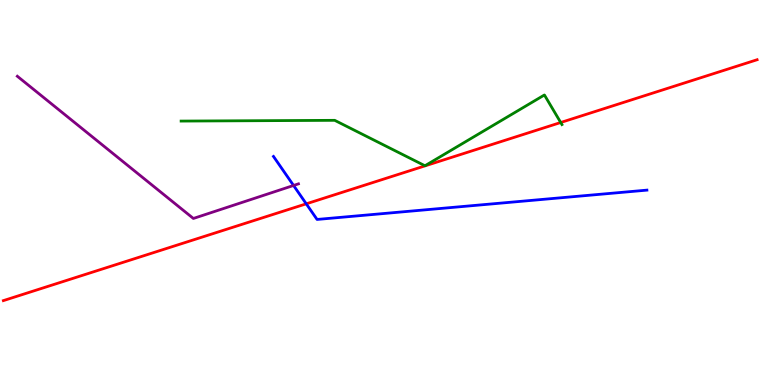[{'lines': ['blue', 'red'], 'intersections': [{'x': 3.95, 'y': 4.71}]}, {'lines': ['green', 'red'], 'intersections': [{'x': 7.24, 'y': 6.82}]}, {'lines': ['purple', 'red'], 'intersections': []}, {'lines': ['blue', 'green'], 'intersections': []}, {'lines': ['blue', 'purple'], 'intersections': [{'x': 3.79, 'y': 5.18}]}, {'lines': ['green', 'purple'], 'intersections': []}]